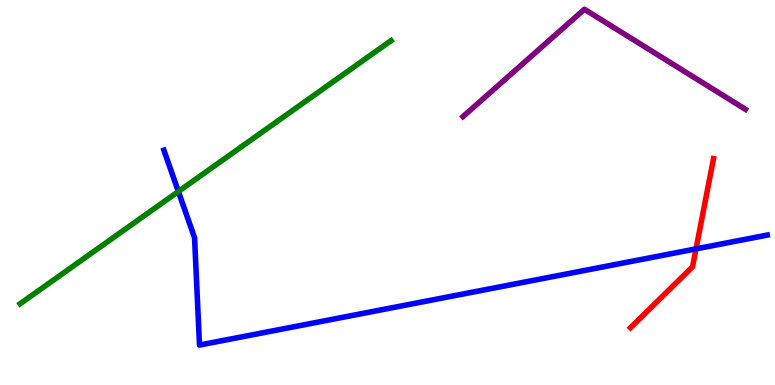[{'lines': ['blue', 'red'], 'intersections': [{'x': 8.98, 'y': 3.54}]}, {'lines': ['green', 'red'], 'intersections': []}, {'lines': ['purple', 'red'], 'intersections': []}, {'lines': ['blue', 'green'], 'intersections': [{'x': 2.3, 'y': 5.03}]}, {'lines': ['blue', 'purple'], 'intersections': []}, {'lines': ['green', 'purple'], 'intersections': []}]